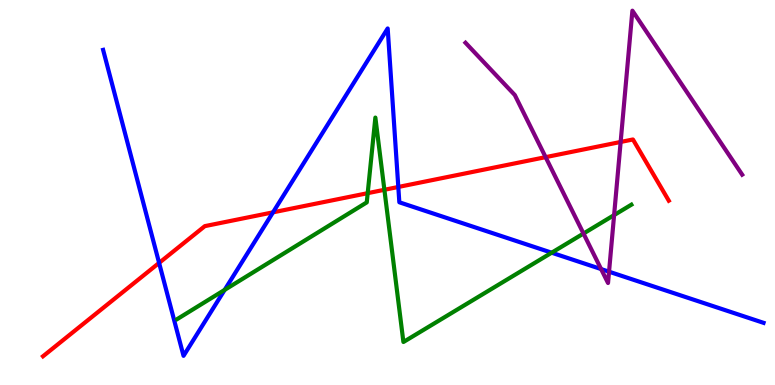[{'lines': ['blue', 'red'], 'intersections': [{'x': 2.05, 'y': 3.17}, {'x': 3.52, 'y': 4.48}, {'x': 5.14, 'y': 5.14}]}, {'lines': ['green', 'red'], 'intersections': [{'x': 4.74, 'y': 4.98}, {'x': 4.96, 'y': 5.07}]}, {'lines': ['purple', 'red'], 'intersections': [{'x': 7.04, 'y': 5.92}, {'x': 8.01, 'y': 6.31}]}, {'lines': ['blue', 'green'], 'intersections': [{'x': 2.9, 'y': 2.47}, {'x': 7.12, 'y': 3.44}]}, {'lines': ['blue', 'purple'], 'intersections': [{'x': 7.76, 'y': 3.01}, {'x': 7.86, 'y': 2.94}]}, {'lines': ['green', 'purple'], 'intersections': [{'x': 7.53, 'y': 3.93}, {'x': 7.92, 'y': 4.41}]}]